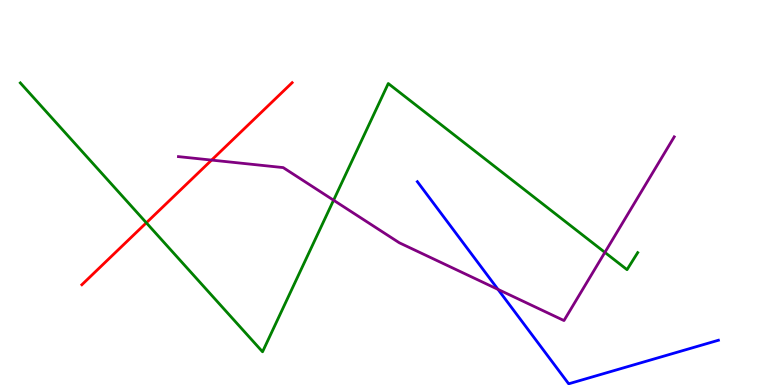[{'lines': ['blue', 'red'], 'intersections': []}, {'lines': ['green', 'red'], 'intersections': [{'x': 1.89, 'y': 4.21}]}, {'lines': ['purple', 'red'], 'intersections': [{'x': 2.73, 'y': 5.84}]}, {'lines': ['blue', 'green'], 'intersections': []}, {'lines': ['blue', 'purple'], 'intersections': [{'x': 6.43, 'y': 2.48}]}, {'lines': ['green', 'purple'], 'intersections': [{'x': 4.3, 'y': 4.8}, {'x': 7.8, 'y': 3.44}]}]